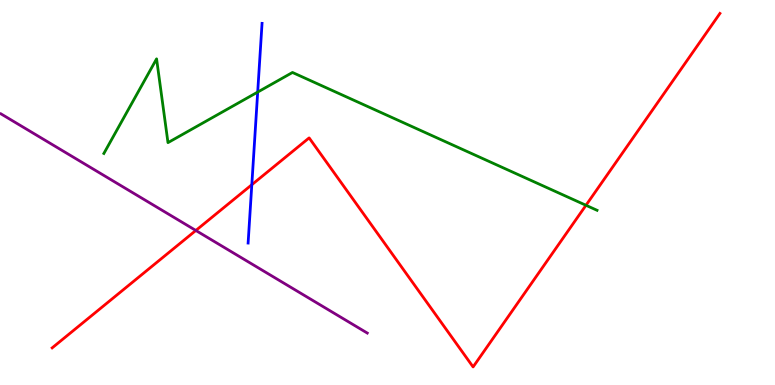[{'lines': ['blue', 'red'], 'intersections': [{'x': 3.25, 'y': 5.2}]}, {'lines': ['green', 'red'], 'intersections': [{'x': 7.56, 'y': 4.67}]}, {'lines': ['purple', 'red'], 'intersections': [{'x': 2.53, 'y': 4.01}]}, {'lines': ['blue', 'green'], 'intersections': [{'x': 3.33, 'y': 7.61}]}, {'lines': ['blue', 'purple'], 'intersections': []}, {'lines': ['green', 'purple'], 'intersections': []}]